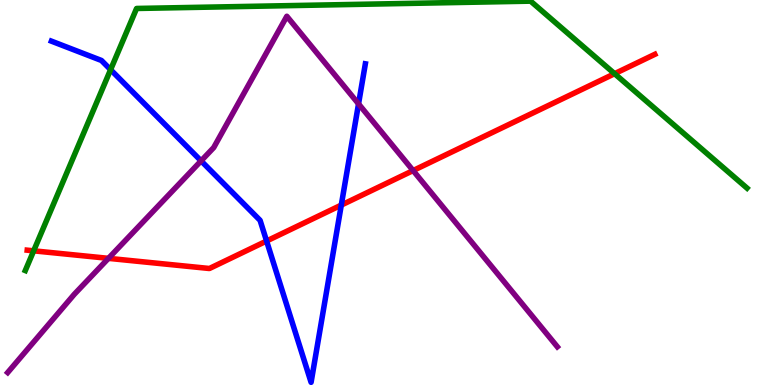[{'lines': ['blue', 'red'], 'intersections': [{'x': 3.44, 'y': 3.74}, {'x': 4.4, 'y': 4.67}]}, {'lines': ['green', 'red'], 'intersections': [{'x': 0.435, 'y': 3.49}, {'x': 7.93, 'y': 8.09}]}, {'lines': ['purple', 'red'], 'intersections': [{'x': 1.4, 'y': 3.29}, {'x': 5.33, 'y': 5.57}]}, {'lines': ['blue', 'green'], 'intersections': [{'x': 1.43, 'y': 8.19}]}, {'lines': ['blue', 'purple'], 'intersections': [{'x': 2.59, 'y': 5.82}, {'x': 4.63, 'y': 7.3}]}, {'lines': ['green', 'purple'], 'intersections': []}]